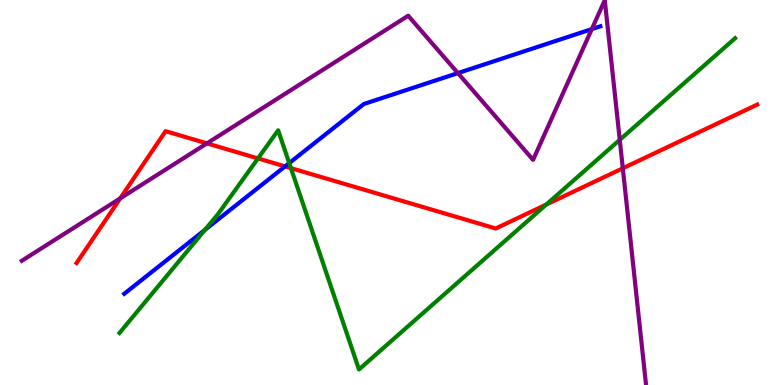[{'lines': ['blue', 'red'], 'intersections': [{'x': 3.68, 'y': 5.68}]}, {'lines': ['green', 'red'], 'intersections': [{'x': 3.33, 'y': 5.89}, {'x': 3.75, 'y': 5.63}, {'x': 7.05, 'y': 4.69}]}, {'lines': ['purple', 'red'], 'intersections': [{'x': 1.55, 'y': 4.85}, {'x': 2.67, 'y': 6.28}, {'x': 8.04, 'y': 5.63}]}, {'lines': ['blue', 'green'], 'intersections': [{'x': 2.64, 'y': 4.03}, {'x': 3.73, 'y': 5.76}]}, {'lines': ['blue', 'purple'], 'intersections': [{'x': 5.91, 'y': 8.1}, {'x': 7.64, 'y': 9.24}]}, {'lines': ['green', 'purple'], 'intersections': [{'x': 8.0, 'y': 6.37}]}]